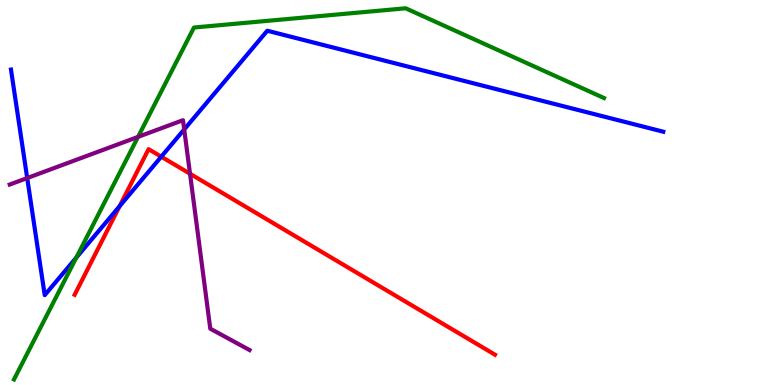[{'lines': ['blue', 'red'], 'intersections': [{'x': 1.54, 'y': 4.64}, {'x': 2.08, 'y': 5.93}]}, {'lines': ['green', 'red'], 'intersections': []}, {'lines': ['purple', 'red'], 'intersections': [{'x': 2.45, 'y': 5.49}]}, {'lines': ['blue', 'green'], 'intersections': [{'x': 0.984, 'y': 3.31}]}, {'lines': ['blue', 'purple'], 'intersections': [{'x': 0.351, 'y': 5.38}, {'x': 2.38, 'y': 6.64}]}, {'lines': ['green', 'purple'], 'intersections': [{'x': 1.78, 'y': 6.44}]}]